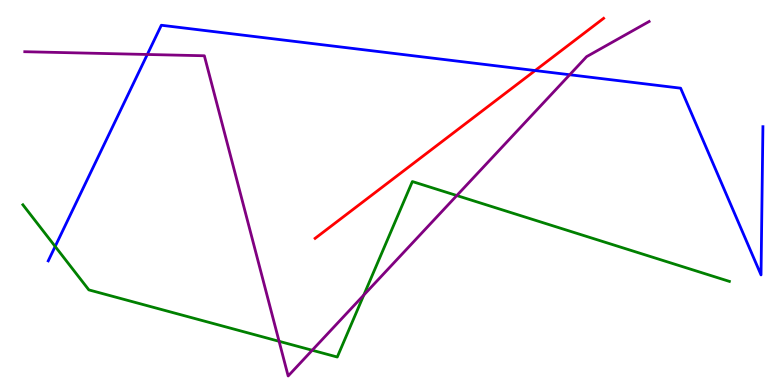[{'lines': ['blue', 'red'], 'intersections': [{'x': 6.91, 'y': 8.17}]}, {'lines': ['green', 'red'], 'intersections': []}, {'lines': ['purple', 'red'], 'intersections': []}, {'lines': ['blue', 'green'], 'intersections': [{'x': 0.712, 'y': 3.6}]}, {'lines': ['blue', 'purple'], 'intersections': [{'x': 1.9, 'y': 8.59}, {'x': 7.35, 'y': 8.06}]}, {'lines': ['green', 'purple'], 'intersections': [{'x': 3.6, 'y': 1.14}, {'x': 4.03, 'y': 0.903}, {'x': 4.69, 'y': 2.34}, {'x': 5.89, 'y': 4.92}]}]